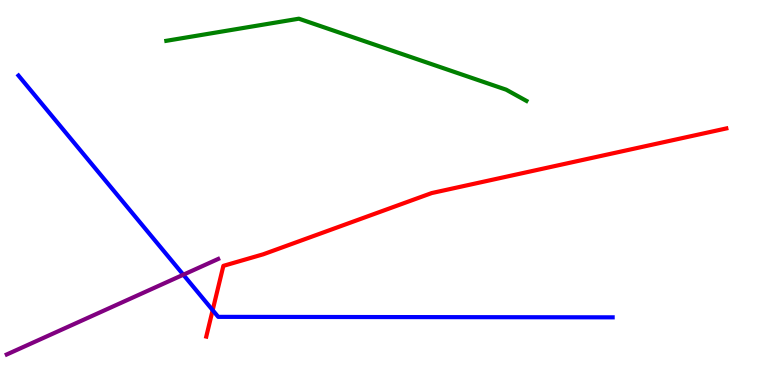[{'lines': ['blue', 'red'], 'intersections': [{'x': 2.74, 'y': 1.94}]}, {'lines': ['green', 'red'], 'intersections': []}, {'lines': ['purple', 'red'], 'intersections': []}, {'lines': ['blue', 'green'], 'intersections': []}, {'lines': ['blue', 'purple'], 'intersections': [{'x': 2.37, 'y': 2.86}]}, {'lines': ['green', 'purple'], 'intersections': []}]